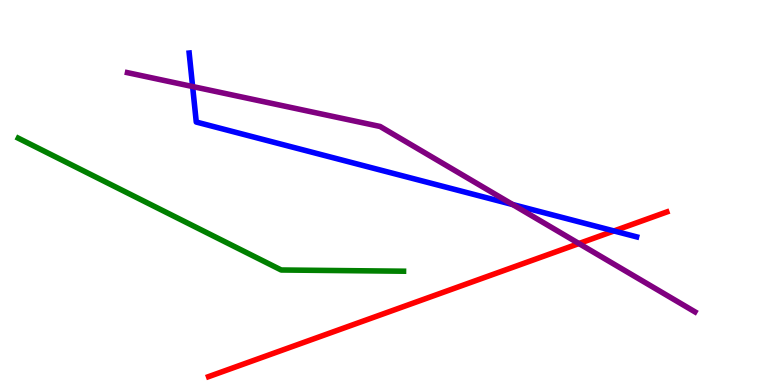[{'lines': ['blue', 'red'], 'intersections': [{'x': 7.92, 'y': 4.0}]}, {'lines': ['green', 'red'], 'intersections': []}, {'lines': ['purple', 'red'], 'intersections': [{'x': 7.47, 'y': 3.67}]}, {'lines': ['blue', 'green'], 'intersections': []}, {'lines': ['blue', 'purple'], 'intersections': [{'x': 2.49, 'y': 7.75}, {'x': 6.62, 'y': 4.69}]}, {'lines': ['green', 'purple'], 'intersections': []}]